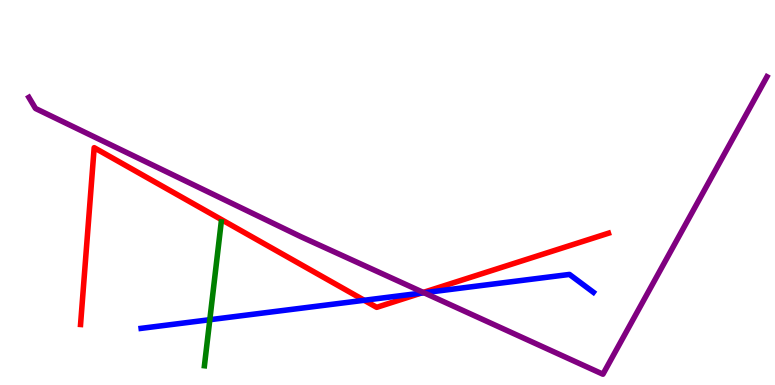[{'lines': ['blue', 'red'], 'intersections': [{'x': 4.7, 'y': 2.2}, {'x': 5.43, 'y': 2.39}]}, {'lines': ['green', 'red'], 'intersections': []}, {'lines': ['purple', 'red'], 'intersections': [{'x': 5.46, 'y': 2.4}]}, {'lines': ['blue', 'green'], 'intersections': [{'x': 2.71, 'y': 1.7}]}, {'lines': ['blue', 'purple'], 'intersections': [{'x': 5.47, 'y': 2.4}]}, {'lines': ['green', 'purple'], 'intersections': []}]